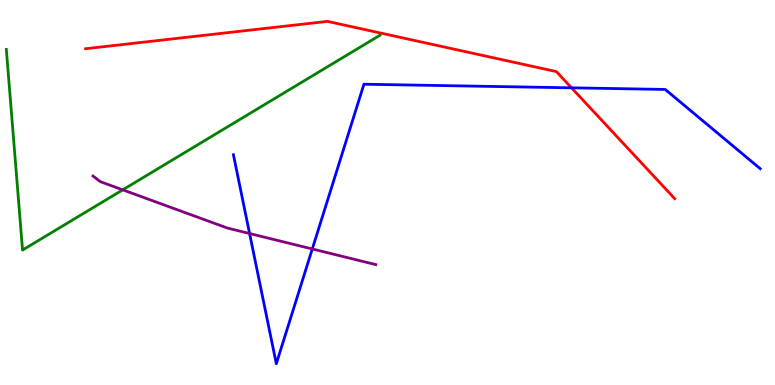[{'lines': ['blue', 'red'], 'intersections': [{'x': 7.37, 'y': 7.72}]}, {'lines': ['green', 'red'], 'intersections': []}, {'lines': ['purple', 'red'], 'intersections': []}, {'lines': ['blue', 'green'], 'intersections': []}, {'lines': ['blue', 'purple'], 'intersections': [{'x': 3.22, 'y': 3.93}, {'x': 4.03, 'y': 3.53}]}, {'lines': ['green', 'purple'], 'intersections': [{'x': 1.58, 'y': 5.07}]}]